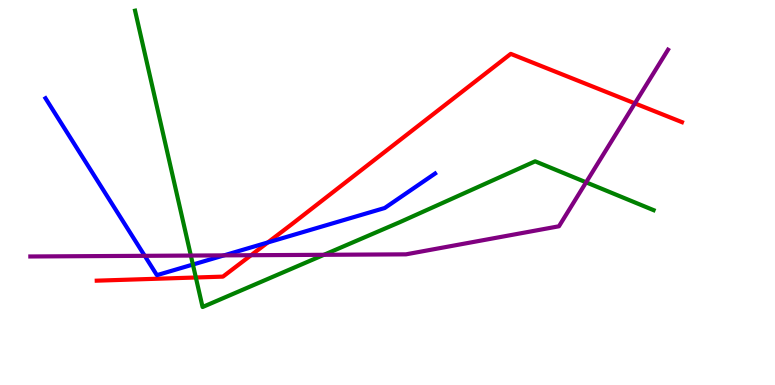[{'lines': ['blue', 'red'], 'intersections': [{'x': 3.46, 'y': 3.7}]}, {'lines': ['green', 'red'], 'intersections': [{'x': 2.53, 'y': 2.79}]}, {'lines': ['purple', 'red'], 'intersections': [{'x': 3.24, 'y': 3.37}, {'x': 8.19, 'y': 7.32}]}, {'lines': ['blue', 'green'], 'intersections': [{'x': 2.49, 'y': 3.13}]}, {'lines': ['blue', 'purple'], 'intersections': [{'x': 1.87, 'y': 3.36}, {'x': 2.89, 'y': 3.37}]}, {'lines': ['green', 'purple'], 'intersections': [{'x': 2.46, 'y': 3.36}, {'x': 4.18, 'y': 3.38}, {'x': 7.56, 'y': 5.26}]}]